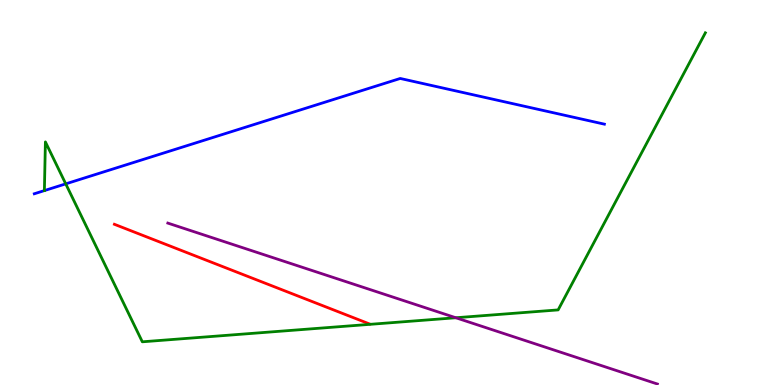[{'lines': ['blue', 'red'], 'intersections': []}, {'lines': ['green', 'red'], 'intersections': []}, {'lines': ['purple', 'red'], 'intersections': []}, {'lines': ['blue', 'green'], 'intersections': [{'x': 0.573, 'y': 5.05}, {'x': 0.848, 'y': 5.22}]}, {'lines': ['blue', 'purple'], 'intersections': []}, {'lines': ['green', 'purple'], 'intersections': [{'x': 5.88, 'y': 1.75}]}]